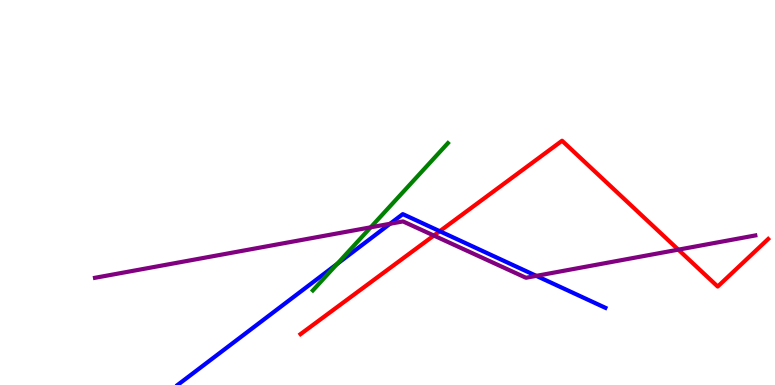[{'lines': ['blue', 'red'], 'intersections': [{'x': 5.67, 'y': 3.99}]}, {'lines': ['green', 'red'], 'intersections': []}, {'lines': ['purple', 'red'], 'intersections': [{'x': 5.6, 'y': 3.88}, {'x': 8.75, 'y': 3.52}]}, {'lines': ['blue', 'green'], 'intersections': [{'x': 4.35, 'y': 3.15}]}, {'lines': ['blue', 'purple'], 'intersections': [{'x': 5.03, 'y': 4.19}, {'x': 6.92, 'y': 2.83}]}, {'lines': ['green', 'purple'], 'intersections': [{'x': 4.78, 'y': 4.1}]}]